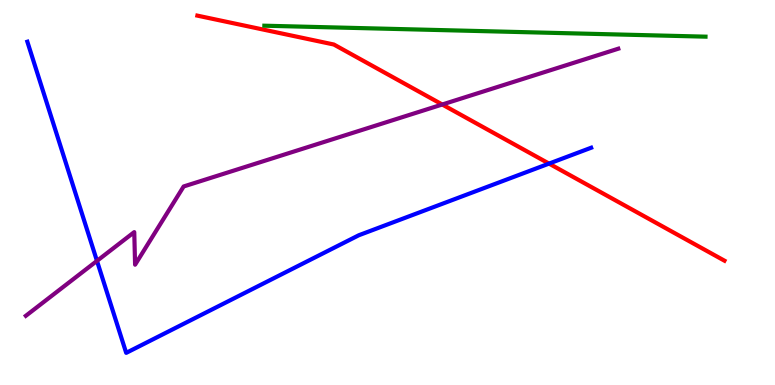[{'lines': ['blue', 'red'], 'intersections': [{'x': 7.08, 'y': 5.75}]}, {'lines': ['green', 'red'], 'intersections': []}, {'lines': ['purple', 'red'], 'intersections': [{'x': 5.71, 'y': 7.29}]}, {'lines': ['blue', 'green'], 'intersections': []}, {'lines': ['blue', 'purple'], 'intersections': [{'x': 1.25, 'y': 3.22}]}, {'lines': ['green', 'purple'], 'intersections': []}]